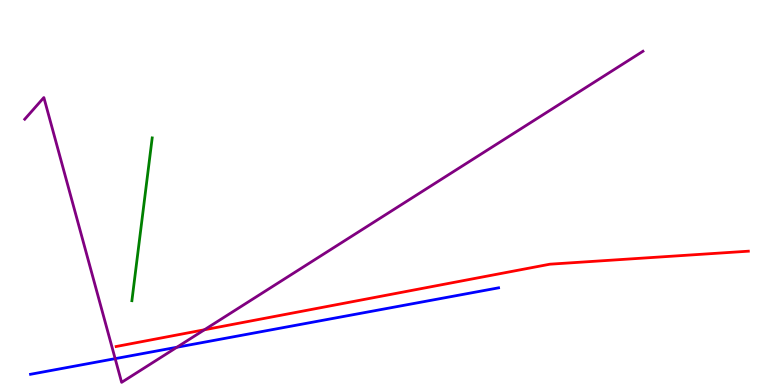[{'lines': ['blue', 'red'], 'intersections': []}, {'lines': ['green', 'red'], 'intersections': []}, {'lines': ['purple', 'red'], 'intersections': [{'x': 2.64, 'y': 1.43}]}, {'lines': ['blue', 'green'], 'intersections': []}, {'lines': ['blue', 'purple'], 'intersections': [{'x': 1.49, 'y': 0.684}, {'x': 2.28, 'y': 0.981}]}, {'lines': ['green', 'purple'], 'intersections': []}]